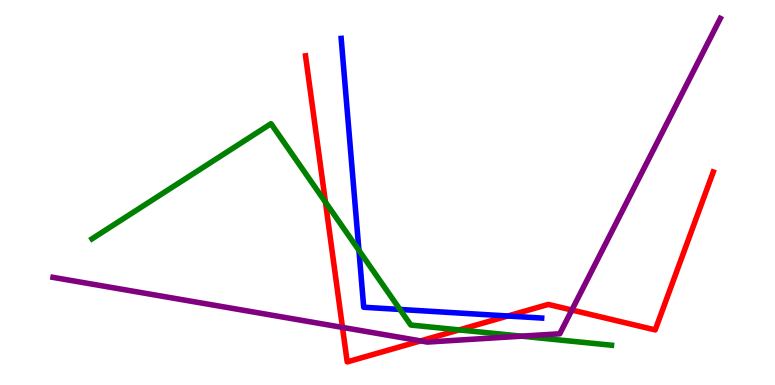[{'lines': ['blue', 'red'], 'intersections': [{'x': 6.55, 'y': 1.79}]}, {'lines': ['green', 'red'], 'intersections': [{'x': 4.2, 'y': 4.75}, {'x': 5.92, 'y': 1.43}]}, {'lines': ['purple', 'red'], 'intersections': [{'x': 4.42, 'y': 1.5}, {'x': 5.43, 'y': 1.15}, {'x': 7.38, 'y': 1.95}]}, {'lines': ['blue', 'green'], 'intersections': [{'x': 4.63, 'y': 3.5}, {'x': 5.16, 'y': 1.96}]}, {'lines': ['blue', 'purple'], 'intersections': []}, {'lines': ['green', 'purple'], 'intersections': [{'x': 6.73, 'y': 1.27}]}]